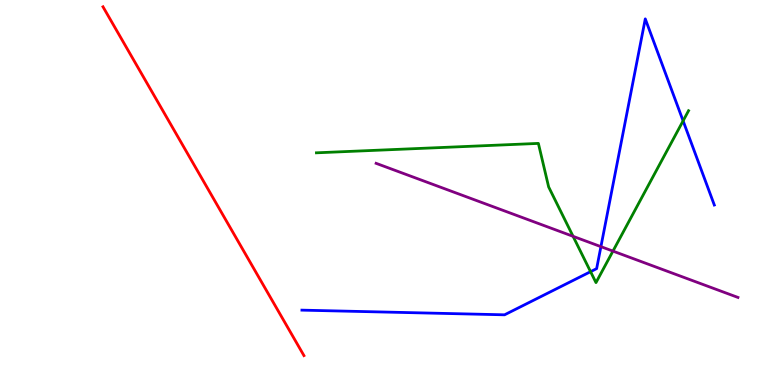[{'lines': ['blue', 'red'], 'intersections': []}, {'lines': ['green', 'red'], 'intersections': []}, {'lines': ['purple', 'red'], 'intersections': []}, {'lines': ['blue', 'green'], 'intersections': [{'x': 7.62, 'y': 2.94}, {'x': 8.81, 'y': 6.86}]}, {'lines': ['blue', 'purple'], 'intersections': [{'x': 7.75, 'y': 3.59}]}, {'lines': ['green', 'purple'], 'intersections': [{'x': 7.39, 'y': 3.86}, {'x': 7.91, 'y': 3.48}]}]